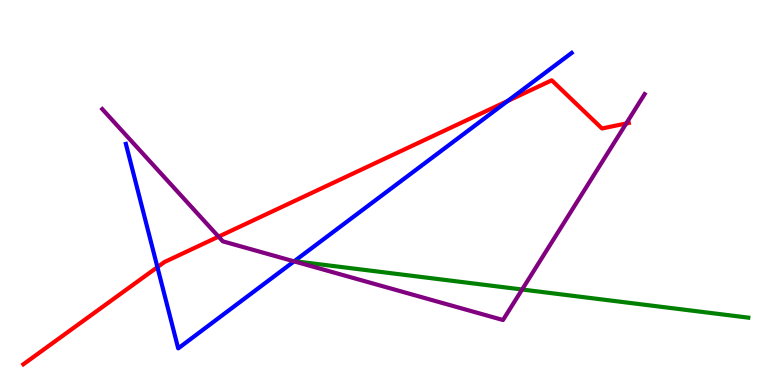[{'lines': ['blue', 'red'], 'intersections': [{'x': 2.03, 'y': 3.06}, {'x': 6.55, 'y': 7.38}]}, {'lines': ['green', 'red'], 'intersections': []}, {'lines': ['purple', 'red'], 'intersections': [{'x': 2.82, 'y': 3.85}, {'x': 8.08, 'y': 6.79}]}, {'lines': ['blue', 'green'], 'intersections': []}, {'lines': ['blue', 'purple'], 'intersections': [{'x': 3.79, 'y': 3.21}]}, {'lines': ['green', 'purple'], 'intersections': [{'x': 6.74, 'y': 2.48}]}]